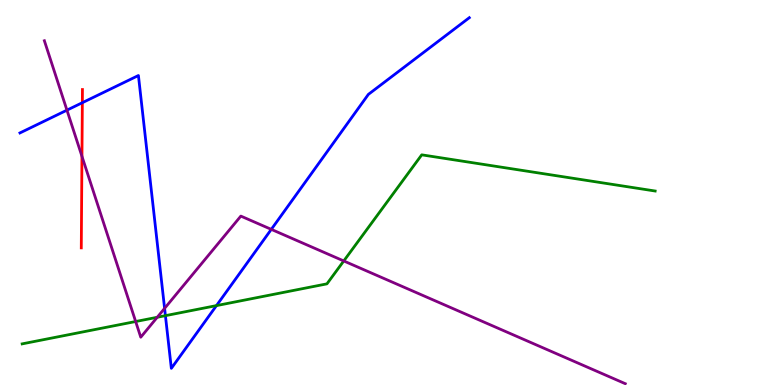[{'lines': ['blue', 'red'], 'intersections': [{'x': 1.06, 'y': 7.33}]}, {'lines': ['green', 'red'], 'intersections': []}, {'lines': ['purple', 'red'], 'intersections': [{'x': 1.06, 'y': 5.94}]}, {'lines': ['blue', 'green'], 'intersections': [{'x': 2.13, 'y': 1.8}, {'x': 2.79, 'y': 2.06}]}, {'lines': ['blue', 'purple'], 'intersections': [{'x': 0.864, 'y': 7.14}, {'x': 2.12, 'y': 1.99}, {'x': 3.5, 'y': 4.04}]}, {'lines': ['green', 'purple'], 'intersections': [{'x': 1.75, 'y': 1.65}, {'x': 2.03, 'y': 1.76}, {'x': 4.44, 'y': 3.22}]}]